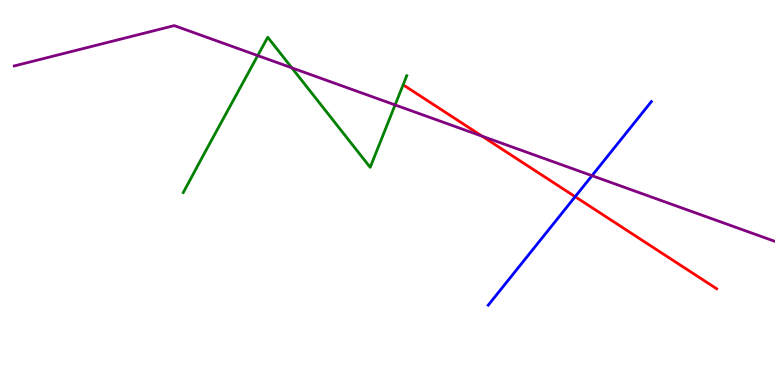[{'lines': ['blue', 'red'], 'intersections': [{'x': 7.42, 'y': 4.89}]}, {'lines': ['green', 'red'], 'intersections': []}, {'lines': ['purple', 'red'], 'intersections': [{'x': 6.22, 'y': 6.46}]}, {'lines': ['blue', 'green'], 'intersections': []}, {'lines': ['blue', 'purple'], 'intersections': [{'x': 7.64, 'y': 5.44}]}, {'lines': ['green', 'purple'], 'intersections': [{'x': 3.33, 'y': 8.56}, {'x': 3.77, 'y': 8.24}, {'x': 5.1, 'y': 7.27}]}]